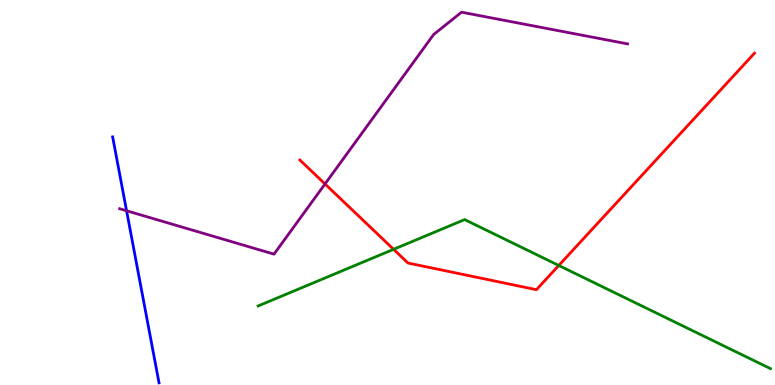[{'lines': ['blue', 'red'], 'intersections': []}, {'lines': ['green', 'red'], 'intersections': [{'x': 5.08, 'y': 3.52}, {'x': 7.21, 'y': 3.1}]}, {'lines': ['purple', 'red'], 'intersections': [{'x': 4.19, 'y': 5.22}]}, {'lines': ['blue', 'green'], 'intersections': []}, {'lines': ['blue', 'purple'], 'intersections': [{'x': 1.63, 'y': 4.53}]}, {'lines': ['green', 'purple'], 'intersections': []}]